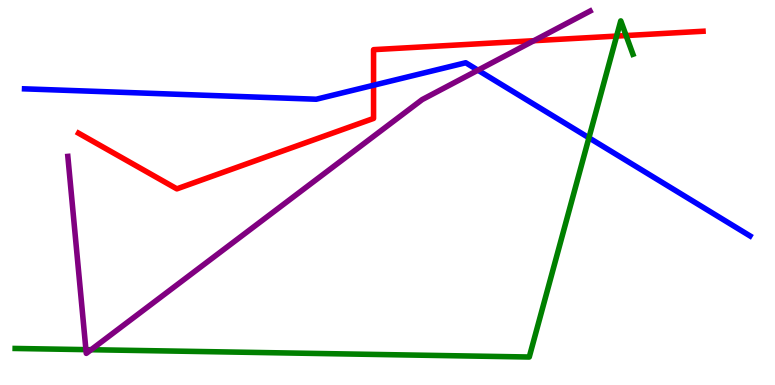[{'lines': ['blue', 'red'], 'intersections': [{'x': 4.82, 'y': 7.79}]}, {'lines': ['green', 'red'], 'intersections': [{'x': 7.96, 'y': 9.06}, {'x': 8.08, 'y': 9.08}]}, {'lines': ['purple', 'red'], 'intersections': [{'x': 6.89, 'y': 8.94}]}, {'lines': ['blue', 'green'], 'intersections': [{'x': 7.6, 'y': 6.42}]}, {'lines': ['blue', 'purple'], 'intersections': [{'x': 6.17, 'y': 8.18}]}, {'lines': ['green', 'purple'], 'intersections': [{'x': 1.11, 'y': 0.919}, {'x': 1.18, 'y': 0.916}]}]